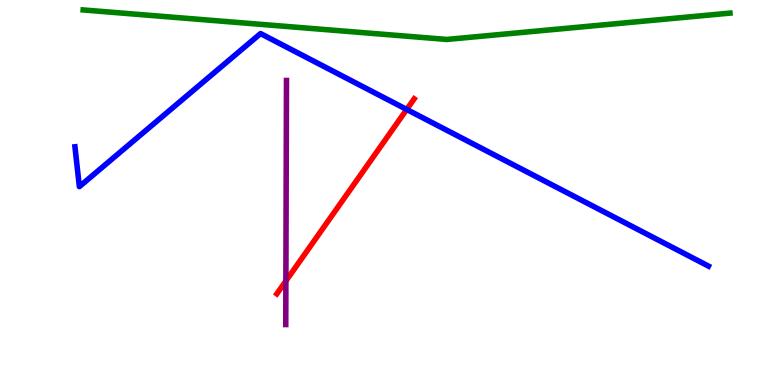[{'lines': ['blue', 'red'], 'intersections': [{'x': 5.25, 'y': 7.16}]}, {'lines': ['green', 'red'], 'intersections': []}, {'lines': ['purple', 'red'], 'intersections': [{'x': 3.69, 'y': 2.7}]}, {'lines': ['blue', 'green'], 'intersections': []}, {'lines': ['blue', 'purple'], 'intersections': []}, {'lines': ['green', 'purple'], 'intersections': []}]